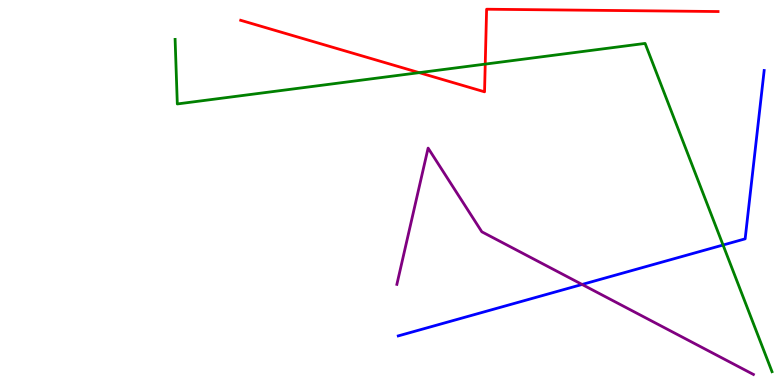[{'lines': ['blue', 'red'], 'intersections': []}, {'lines': ['green', 'red'], 'intersections': [{'x': 5.41, 'y': 8.11}, {'x': 6.26, 'y': 8.33}]}, {'lines': ['purple', 'red'], 'intersections': []}, {'lines': ['blue', 'green'], 'intersections': [{'x': 9.33, 'y': 3.64}]}, {'lines': ['blue', 'purple'], 'intersections': [{'x': 7.51, 'y': 2.61}]}, {'lines': ['green', 'purple'], 'intersections': []}]